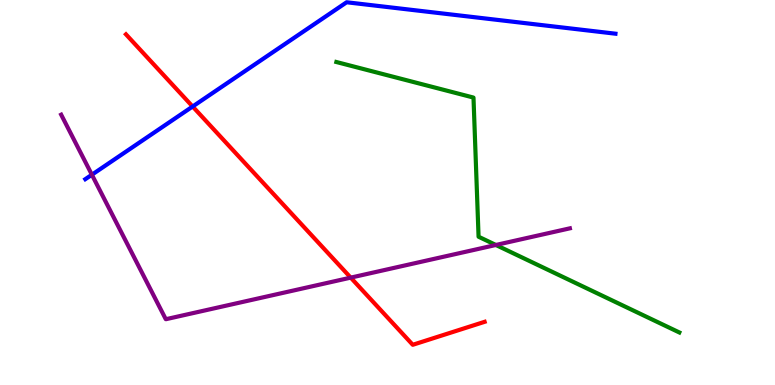[{'lines': ['blue', 'red'], 'intersections': [{'x': 2.49, 'y': 7.23}]}, {'lines': ['green', 'red'], 'intersections': []}, {'lines': ['purple', 'red'], 'intersections': [{'x': 4.53, 'y': 2.79}]}, {'lines': ['blue', 'green'], 'intersections': []}, {'lines': ['blue', 'purple'], 'intersections': [{'x': 1.19, 'y': 5.46}]}, {'lines': ['green', 'purple'], 'intersections': [{'x': 6.4, 'y': 3.64}]}]